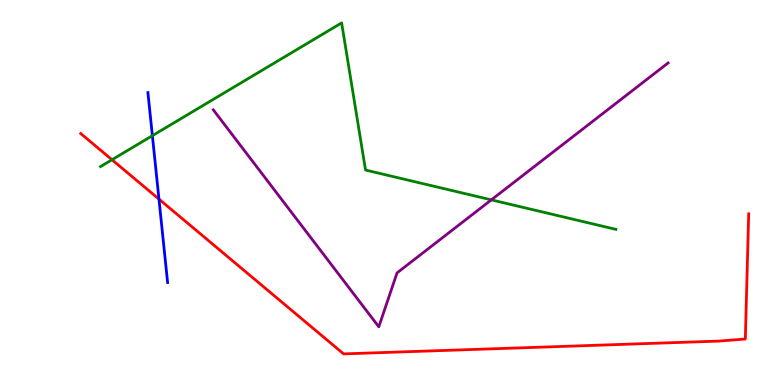[{'lines': ['blue', 'red'], 'intersections': [{'x': 2.05, 'y': 4.83}]}, {'lines': ['green', 'red'], 'intersections': [{'x': 1.44, 'y': 5.85}]}, {'lines': ['purple', 'red'], 'intersections': []}, {'lines': ['blue', 'green'], 'intersections': [{'x': 1.97, 'y': 6.48}]}, {'lines': ['blue', 'purple'], 'intersections': []}, {'lines': ['green', 'purple'], 'intersections': [{'x': 6.34, 'y': 4.81}]}]